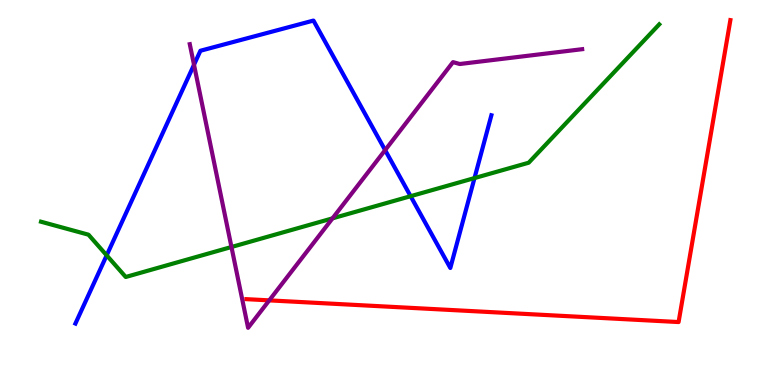[{'lines': ['blue', 'red'], 'intersections': []}, {'lines': ['green', 'red'], 'intersections': []}, {'lines': ['purple', 'red'], 'intersections': [{'x': 3.47, 'y': 2.2}]}, {'lines': ['blue', 'green'], 'intersections': [{'x': 1.38, 'y': 3.37}, {'x': 5.3, 'y': 4.9}, {'x': 6.12, 'y': 5.37}]}, {'lines': ['blue', 'purple'], 'intersections': [{'x': 2.5, 'y': 8.32}, {'x': 4.97, 'y': 6.1}]}, {'lines': ['green', 'purple'], 'intersections': [{'x': 2.99, 'y': 3.58}, {'x': 4.29, 'y': 4.33}]}]